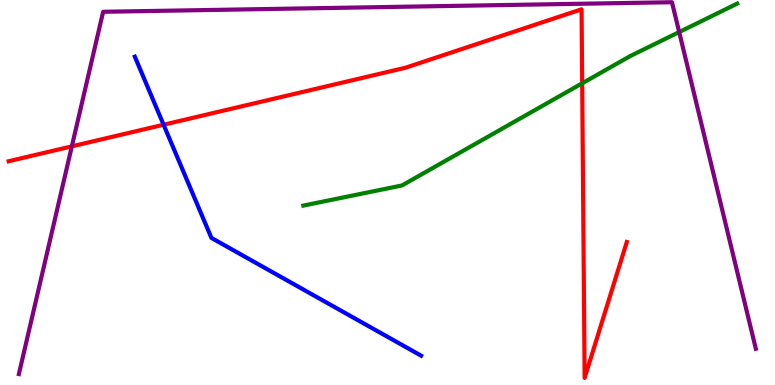[{'lines': ['blue', 'red'], 'intersections': [{'x': 2.11, 'y': 6.76}]}, {'lines': ['green', 'red'], 'intersections': [{'x': 7.51, 'y': 7.84}]}, {'lines': ['purple', 'red'], 'intersections': [{'x': 0.927, 'y': 6.2}]}, {'lines': ['blue', 'green'], 'intersections': []}, {'lines': ['blue', 'purple'], 'intersections': []}, {'lines': ['green', 'purple'], 'intersections': [{'x': 8.76, 'y': 9.17}]}]